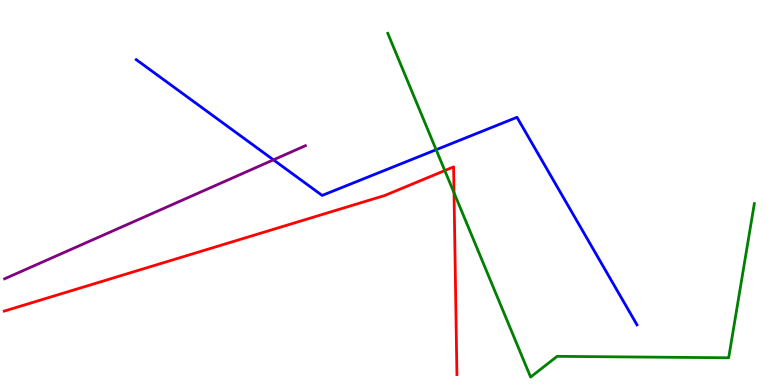[{'lines': ['blue', 'red'], 'intersections': []}, {'lines': ['green', 'red'], 'intersections': [{'x': 5.74, 'y': 5.57}, {'x': 5.86, 'y': 4.99}]}, {'lines': ['purple', 'red'], 'intersections': []}, {'lines': ['blue', 'green'], 'intersections': [{'x': 5.63, 'y': 6.11}]}, {'lines': ['blue', 'purple'], 'intersections': [{'x': 3.53, 'y': 5.85}]}, {'lines': ['green', 'purple'], 'intersections': []}]